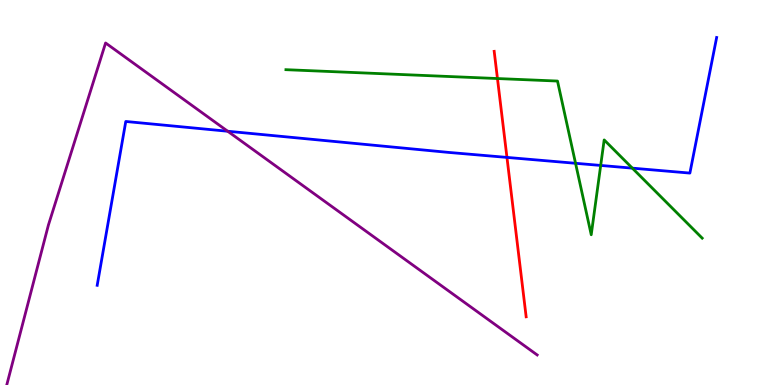[{'lines': ['blue', 'red'], 'intersections': [{'x': 6.54, 'y': 5.91}]}, {'lines': ['green', 'red'], 'intersections': [{'x': 6.42, 'y': 7.96}]}, {'lines': ['purple', 'red'], 'intersections': []}, {'lines': ['blue', 'green'], 'intersections': [{'x': 7.43, 'y': 5.76}, {'x': 7.75, 'y': 5.7}, {'x': 8.16, 'y': 5.63}]}, {'lines': ['blue', 'purple'], 'intersections': [{'x': 2.94, 'y': 6.59}]}, {'lines': ['green', 'purple'], 'intersections': []}]